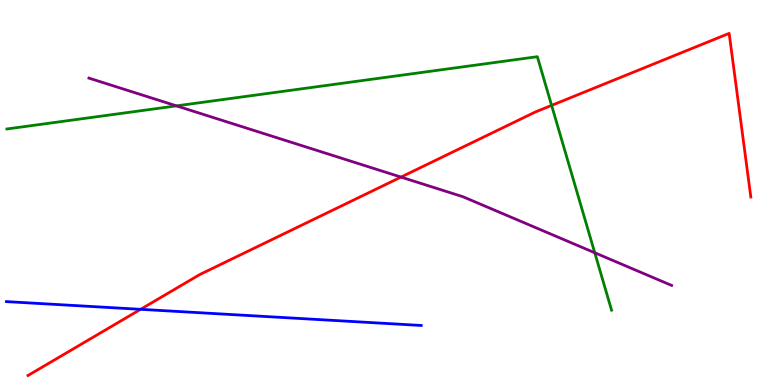[{'lines': ['blue', 'red'], 'intersections': [{'x': 1.81, 'y': 1.97}]}, {'lines': ['green', 'red'], 'intersections': [{'x': 7.12, 'y': 7.26}]}, {'lines': ['purple', 'red'], 'intersections': [{'x': 5.17, 'y': 5.4}]}, {'lines': ['blue', 'green'], 'intersections': []}, {'lines': ['blue', 'purple'], 'intersections': []}, {'lines': ['green', 'purple'], 'intersections': [{'x': 2.28, 'y': 7.25}, {'x': 7.67, 'y': 3.43}]}]